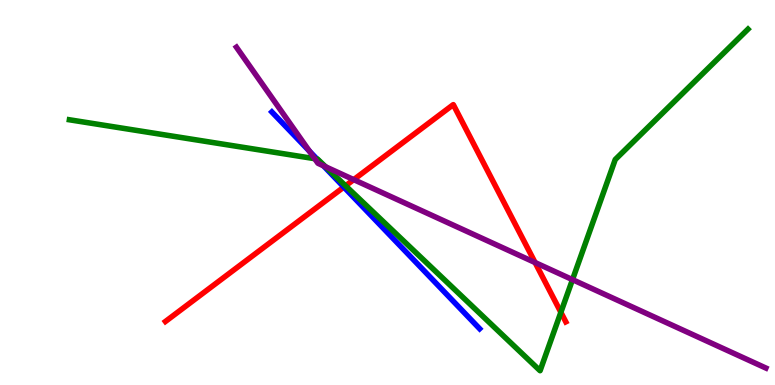[{'lines': ['blue', 'red'], 'intersections': [{'x': 4.44, 'y': 5.14}]}, {'lines': ['green', 'red'], 'intersections': [{'x': 4.46, 'y': 5.17}, {'x': 7.24, 'y': 1.89}]}, {'lines': ['purple', 'red'], 'intersections': [{'x': 4.56, 'y': 5.33}, {'x': 6.9, 'y': 3.18}]}, {'lines': ['blue', 'green'], 'intersections': [{'x': 4.09, 'y': 5.87}]}, {'lines': ['blue', 'purple'], 'intersections': [{'x': 3.99, 'y': 6.07}, {'x': 4.17, 'y': 5.69}]}, {'lines': ['green', 'purple'], 'intersections': [{'x': 4.06, 'y': 5.88}, {'x': 4.2, 'y': 5.67}, {'x': 7.39, 'y': 2.74}]}]